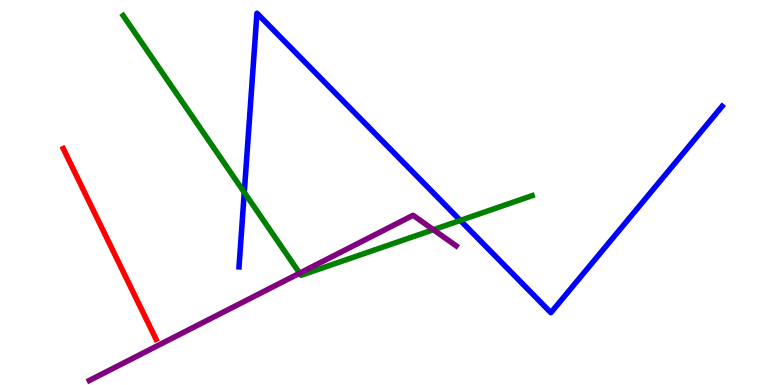[{'lines': ['blue', 'red'], 'intersections': []}, {'lines': ['green', 'red'], 'intersections': []}, {'lines': ['purple', 'red'], 'intersections': []}, {'lines': ['blue', 'green'], 'intersections': [{'x': 3.15, 'y': 5.0}, {'x': 5.94, 'y': 4.28}]}, {'lines': ['blue', 'purple'], 'intersections': []}, {'lines': ['green', 'purple'], 'intersections': [{'x': 3.87, 'y': 2.9}, {'x': 5.59, 'y': 4.03}]}]